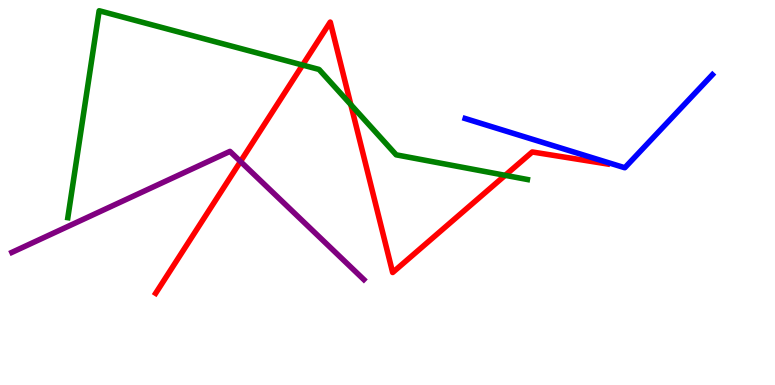[{'lines': ['blue', 'red'], 'intersections': []}, {'lines': ['green', 'red'], 'intersections': [{'x': 3.9, 'y': 8.31}, {'x': 4.53, 'y': 7.28}, {'x': 6.52, 'y': 5.45}]}, {'lines': ['purple', 'red'], 'intersections': [{'x': 3.1, 'y': 5.81}]}, {'lines': ['blue', 'green'], 'intersections': []}, {'lines': ['blue', 'purple'], 'intersections': []}, {'lines': ['green', 'purple'], 'intersections': []}]